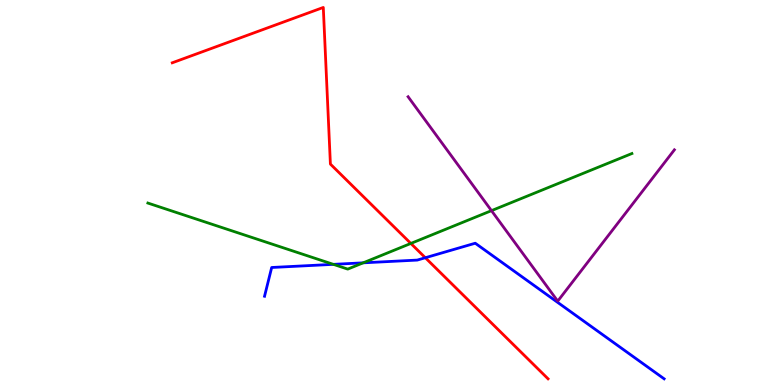[{'lines': ['blue', 'red'], 'intersections': [{'x': 5.49, 'y': 3.31}]}, {'lines': ['green', 'red'], 'intersections': [{'x': 5.3, 'y': 3.68}]}, {'lines': ['purple', 'red'], 'intersections': []}, {'lines': ['blue', 'green'], 'intersections': [{'x': 4.3, 'y': 3.13}, {'x': 4.69, 'y': 3.17}]}, {'lines': ['blue', 'purple'], 'intersections': []}, {'lines': ['green', 'purple'], 'intersections': [{'x': 6.34, 'y': 4.53}]}]